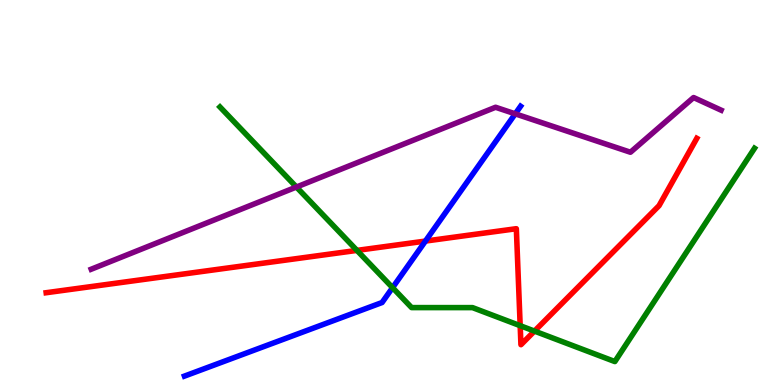[{'lines': ['blue', 'red'], 'intersections': [{'x': 5.49, 'y': 3.74}]}, {'lines': ['green', 'red'], 'intersections': [{'x': 4.61, 'y': 3.5}, {'x': 6.71, 'y': 1.54}, {'x': 6.9, 'y': 1.4}]}, {'lines': ['purple', 'red'], 'intersections': []}, {'lines': ['blue', 'green'], 'intersections': [{'x': 5.07, 'y': 2.53}]}, {'lines': ['blue', 'purple'], 'intersections': [{'x': 6.65, 'y': 7.04}]}, {'lines': ['green', 'purple'], 'intersections': [{'x': 3.82, 'y': 5.14}]}]